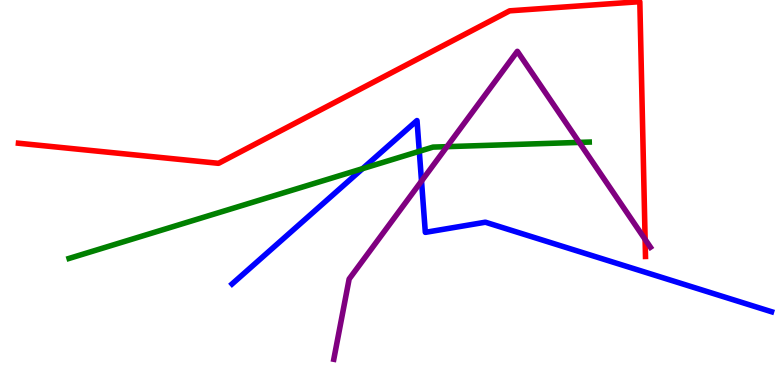[{'lines': ['blue', 'red'], 'intersections': []}, {'lines': ['green', 'red'], 'intersections': []}, {'lines': ['purple', 'red'], 'intersections': [{'x': 8.32, 'y': 3.78}]}, {'lines': ['blue', 'green'], 'intersections': [{'x': 4.68, 'y': 5.62}, {'x': 5.41, 'y': 6.07}]}, {'lines': ['blue', 'purple'], 'intersections': [{'x': 5.44, 'y': 5.3}]}, {'lines': ['green', 'purple'], 'intersections': [{'x': 5.77, 'y': 6.19}, {'x': 7.47, 'y': 6.3}]}]